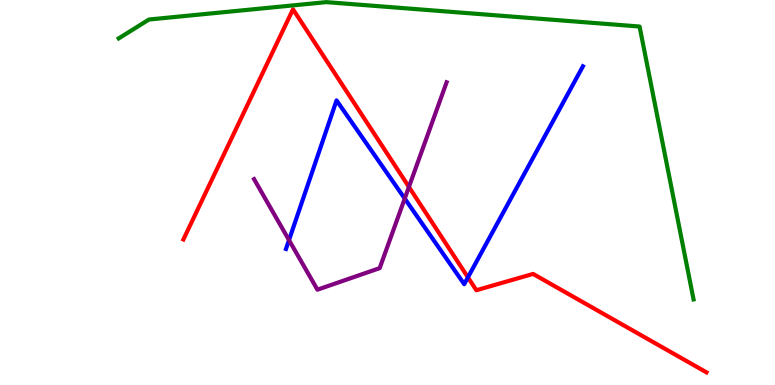[{'lines': ['blue', 'red'], 'intersections': [{'x': 6.04, 'y': 2.8}]}, {'lines': ['green', 'red'], 'intersections': []}, {'lines': ['purple', 'red'], 'intersections': [{'x': 5.28, 'y': 5.14}]}, {'lines': ['blue', 'green'], 'intersections': []}, {'lines': ['blue', 'purple'], 'intersections': [{'x': 3.73, 'y': 3.76}, {'x': 5.22, 'y': 4.84}]}, {'lines': ['green', 'purple'], 'intersections': []}]